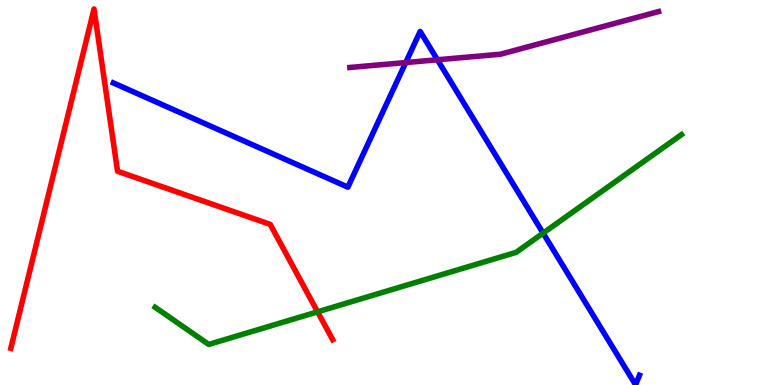[{'lines': ['blue', 'red'], 'intersections': []}, {'lines': ['green', 'red'], 'intersections': [{'x': 4.1, 'y': 1.9}]}, {'lines': ['purple', 'red'], 'intersections': []}, {'lines': ['blue', 'green'], 'intersections': [{'x': 7.01, 'y': 3.94}]}, {'lines': ['blue', 'purple'], 'intersections': [{'x': 5.24, 'y': 8.38}, {'x': 5.64, 'y': 8.45}]}, {'lines': ['green', 'purple'], 'intersections': []}]